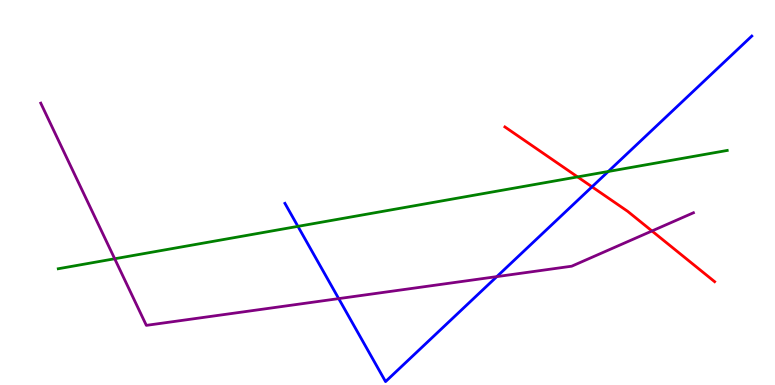[{'lines': ['blue', 'red'], 'intersections': [{'x': 7.64, 'y': 5.15}]}, {'lines': ['green', 'red'], 'intersections': [{'x': 7.45, 'y': 5.41}]}, {'lines': ['purple', 'red'], 'intersections': [{'x': 8.41, 'y': 4.0}]}, {'lines': ['blue', 'green'], 'intersections': [{'x': 3.84, 'y': 4.12}, {'x': 7.85, 'y': 5.55}]}, {'lines': ['blue', 'purple'], 'intersections': [{'x': 4.37, 'y': 2.24}, {'x': 6.41, 'y': 2.82}]}, {'lines': ['green', 'purple'], 'intersections': [{'x': 1.48, 'y': 3.28}]}]